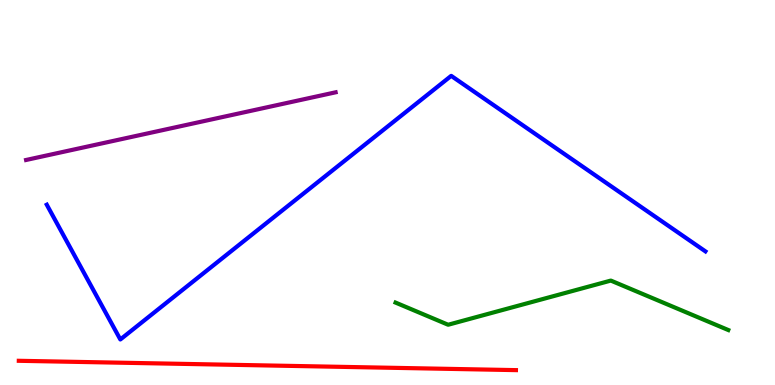[{'lines': ['blue', 'red'], 'intersections': []}, {'lines': ['green', 'red'], 'intersections': []}, {'lines': ['purple', 'red'], 'intersections': []}, {'lines': ['blue', 'green'], 'intersections': []}, {'lines': ['blue', 'purple'], 'intersections': []}, {'lines': ['green', 'purple'], 'intersections': []}]